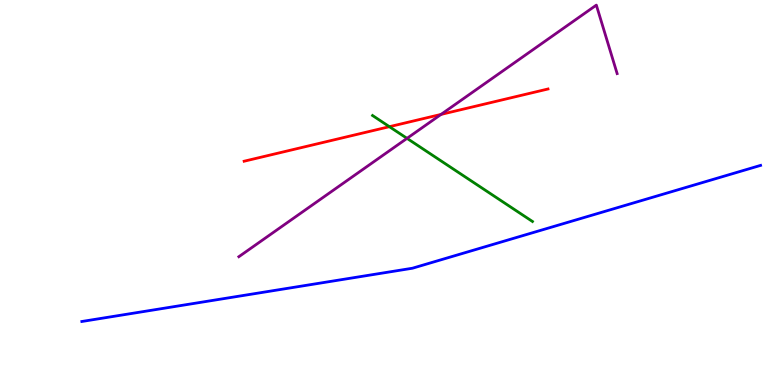[{'lines': ['blue', 'red'], 'intersections': []}, {'lines': ['green', 'red'], 'intersections': [{'x': 5.02, 'y': 6.71}]}, {'lines': ['purple', 'red'], 'intersections': [{'x': 5.69, 'y': 7.03}]}, {'lines': ['blue', 'green'], 'intersections': []}, {'lines': ['blue', 'purple'], 'intersections': []}, {'lines': ['green', 'purple'], 'intersections': [{'x': 5.25, 'y': 6.41}]}]